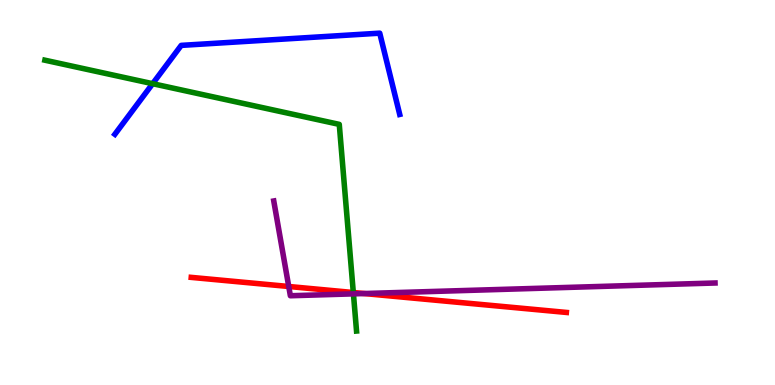[{'lines': ['blue', 'red'], 'intersections': []}, {'lines': ['green', 'red'], 'intersections': [{'x': 4.56, 'y': 2.4}]}, {'lines': ['purple', 'red'], 'intersections': [{'x': 3.73, 'y': 2.56}, {'x': 4.7, 'y': 2.38}]}, {'lines': ['blue', 'green'], 'intersections': [{'x': 1.97, 'y': 7.83}]}, {'lines': ['blue', 'purple'], 'intersections': []}, {'lines': ['green', 'purple'], 'intersections': [{'x': 4.56, 'y': 2.37}]}]